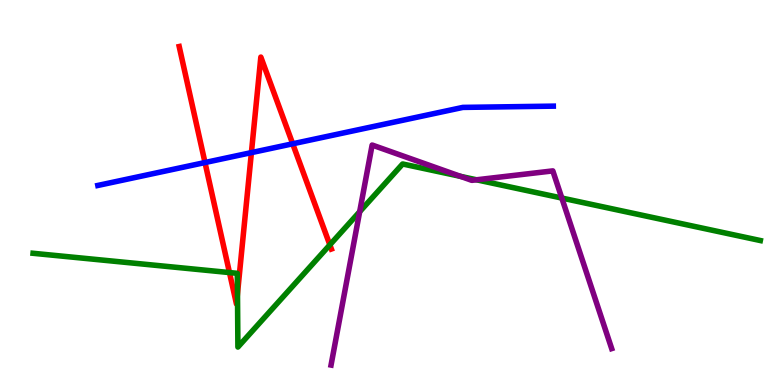[{'lines': ['blue', 'red'], 'intersections': [{'x': 2.65, 'y': 5.78}, {'x': 3.24, 'y': 6.04}, {'x': 3.78, 'y': 6.27}]}, {'lines': ['green', 'red'], 'intersections': [{'x': 2.96, 'y': 2.92}, {'x': 3.06, 'y': 2.37}, {'x': 4.26, 'y': 3.64}]}, {'lines': ['purple', 'red'], 'intersections': []}, {'lines': ['blue', 'green'], 'intersections': []}, {'lines': ['blue', 'purple'], 'intersections': []}, {'lines': ['green', 'purple'], 'intersections': [{'x': 4.64, 'y': 4.5}, {'x': 5.94, 'y': 5.42}, {'x': 6.15, 'y': 5.33}, {'x': 7.25, 'y': 4.86}]}]